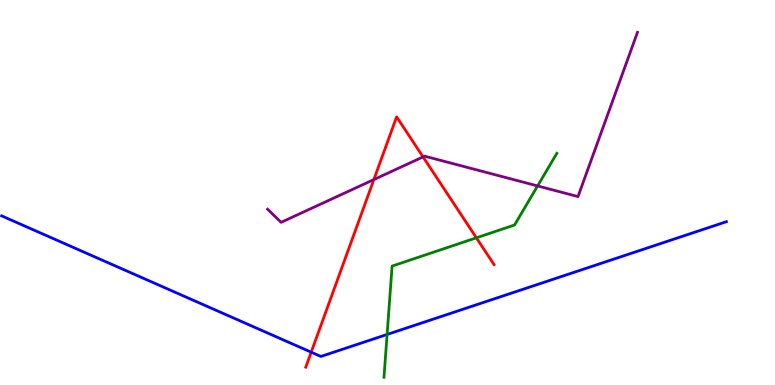[{'lines': ['blue', 'red'], 'intersections': [{'x': 4.02, 'y': 0.852}]}, {'lines': ['green', 'red'], 'intersections': [{'x': 6.15, 'y': 3.82}]}, {'lines': ['purple', 'red'], 'intersections': [{'x': 4.82, 'y': 5.34}, {'x': 5.46, 'y': 5.92}]}, {'lines': ['blue', 'green'], 'intersections': [{'x': 4.99, 'y': 1.31}]}, {'lines': ['blue', 'purple'], 'intersections': []}, {'lines': ['green', 'purple'], 'intersections': [{'x': 6.94, 'y': 5.17}]}]